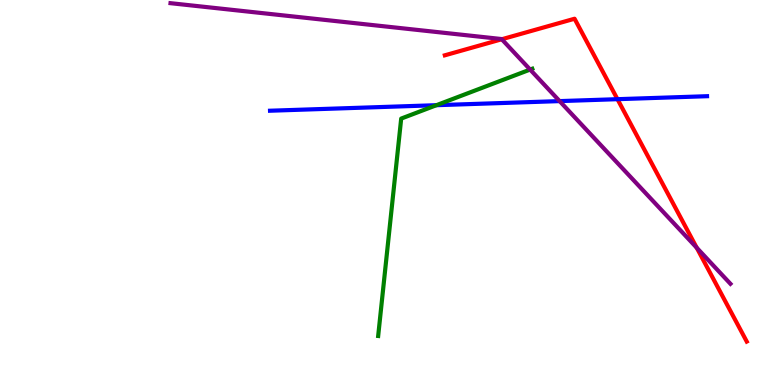[{'lines': ['blue', 'red'], 'intersections': [{'x': 7.97, 'y': 7.42}]}, {'lines': ['green', 'red'], 'intersections': []}, {'lines': ['purple', 'red'], 'intersections': [{'x': 6.47, 'y': 8.98}, {'x': 8.99, 'y': 3.56}]}, {'lines': ['blue', 'green'], 'intersections': [{'x': 5.63, 'y': 7.27}]}, {'lines': ['blue', 'purple'], 'intersections': [{'x': 7.22, 'y': 7.37}]}, {'lines': ['green', 'purple'], 'intersections': [{'x': 6.84, 'y': 8.19}]}]